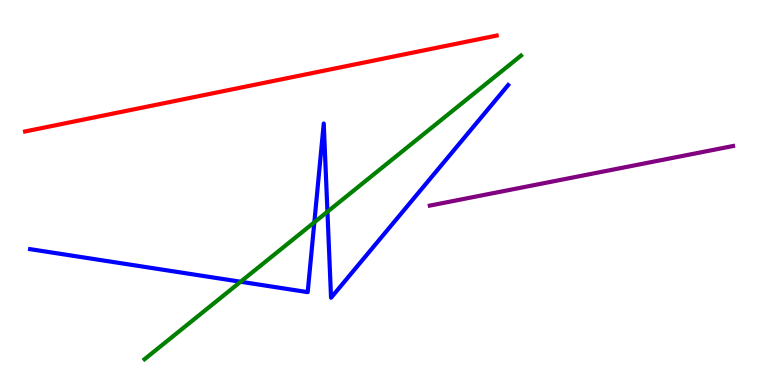[{'lines': ['blue', 'red'], 'intersections': []}, {'lines': ['green', 'red'], 'intersections': []}, {'lines': ['purple', 'red'], 'intersections': []}, {'lines': ['blue', 'green'], 'intersections': [{'x': 3.1, 'y': 2.68}, {'x': 4.06, 'y': 4.23}, {'x': 4.23, 'y': 4.5}]}, {'lines': ['blue', 'purple'], 'intersections': []}, {'lines': ['green', 'purple'], 'intersections': []}]